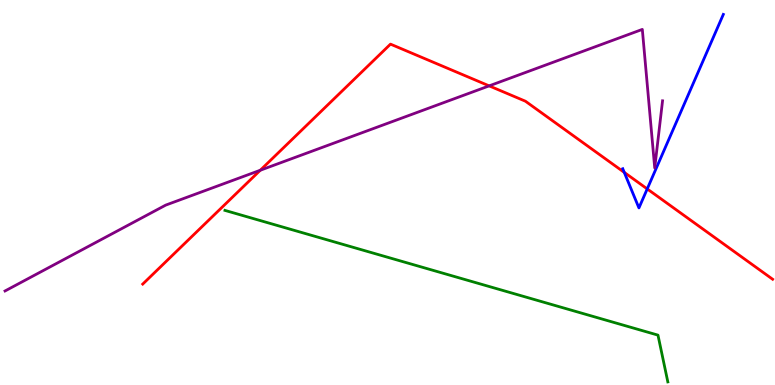[{'lines': ['blue', 'red'], 'intersections': [{'x': 8.06, 'y': 5.52}, {'x': 8.35, 'y': 5.09}]}, {'lines': ['green', 'red'], 'intersections': []}, {'lines': ['purple', 'red'], 'intersections': [{'x': 3.36, 'y': 5.58}, {'x': 6.31, 'y': 7.77}]}, {'lines': ['blue', 'green'], 'intersections': []}, {'lines': ['blue', 'purple'], 'intersections': []}, {'lines': ['green', 'purple'], 'intersections': []}]